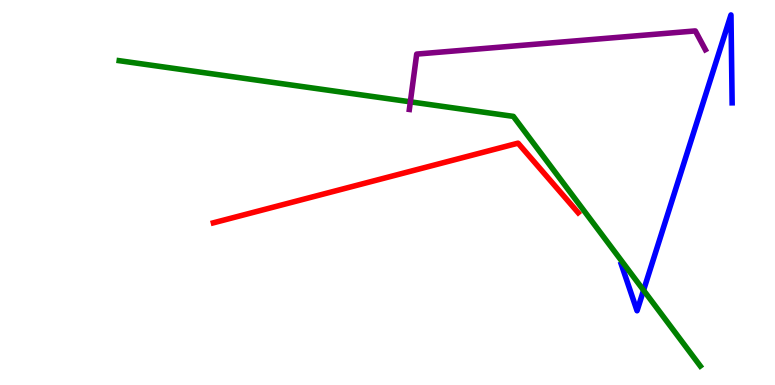[{'lines': ['blue', 'red'], 'intersections': []}, {'lines': ['green', 'red'], 'intersections': []}, {'lines': ['purple', 'red'], 'intersections': []}, {'lines': ['blue', 'green'], 'intersections': [{'x': 8.3, 'y': 2.46}]}, {'lines': ['blue', 'purple'], 'intersections': []}, {'lines': ['green', 'purple'], 'intersections': [{'x': 5.29, 'y': 7.36}]}]